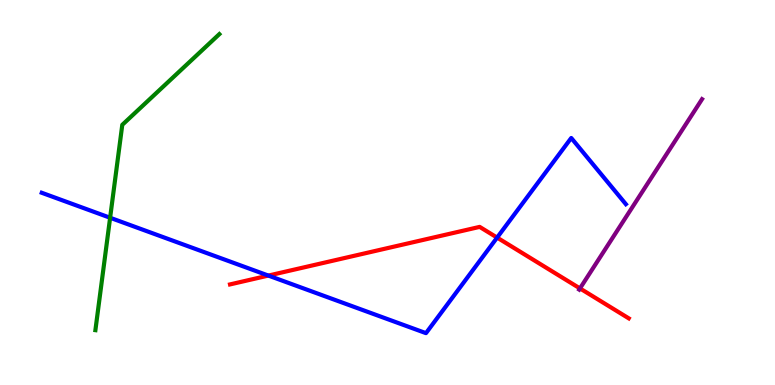[{'lines': ['blue', 'red'], 'intersections': [{'x': 3.46, 'y': 2.84}, {'x': 6.41, 'y': 3.83}]}, {'lines': ['green', 'red'], 'intersections': []}, {'lines': ['purple', 'red'], 'intersections': [{'x': 7.48, 'y': 2.51}]}, {'lines': ['blue', 'green'], 'intersections': [{'x': 1.42, 'y': 4.34}]}, {'lines': ['blue', 'purple'], 'intersections': []}, {'lines': ['green', 'purple'], 'intersections': []}]